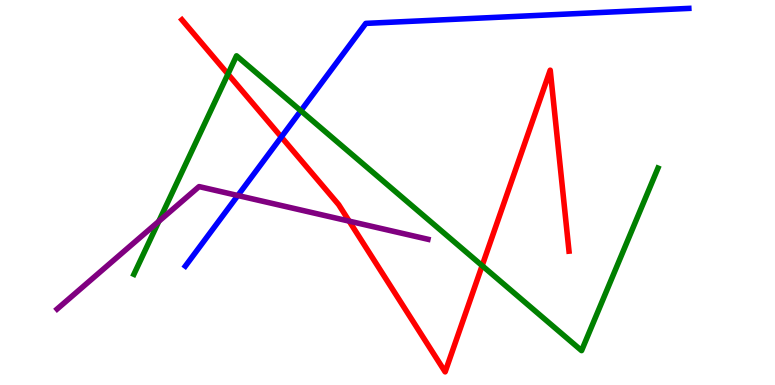[{'lines': ['blue', 'red'], 'intersections': [{'x': 3.63, 'y': 6.44}]}, {'lines': ['green', 'red'], 'intersections': [{'x': 2.94, 'y': 8.08}, {'x': 6.22, 'y': 3.1}]}, {'lines': ['purple', 'red'], 'intersections': [{'x': 4.51, 'y': 4.26}]}, {'lines': ['blue', 'green'], 'intersections': [{'x': 3.88, 'y': 7.12}]}, {'lines': ['blue', 'purple'], 'intersections': [{'x': 3.07, 'y': 4.92}]}, {'lines': ['green', 'purple'], 'intersections': [{'x': 2.05, 'y': 4.25}]}]